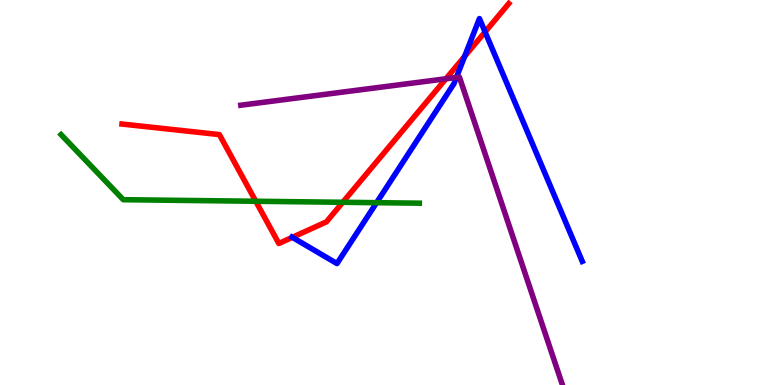[{'lines': ['blue', 'red'], 'intersections': [{'x': 3.77, 'y': 3.84}, {'x': 6.0, 'y': 8.54}, {'x': 6.26, 'y': 9.17}]}, {'lines': ['green', 'red'], 'intersections': [{'x': 3.3, 'y': 4.77}, {'x': 4.42, 'y': 4.75}]}, {'lines': ['purple', 'red'], 'intersections': [{'x': 5.75, 'y': 7.95}]}, {'lines': ['blue', 'green'], 'intersections': [{'x': 4.86, 'y': 4.74}]}, {'lines': ['blue', 'purple'], 'intersections': [{'x': 5.89, 'y': 7.99}]}, {'lines': ['green', 'purple'], 'intersections': []}]